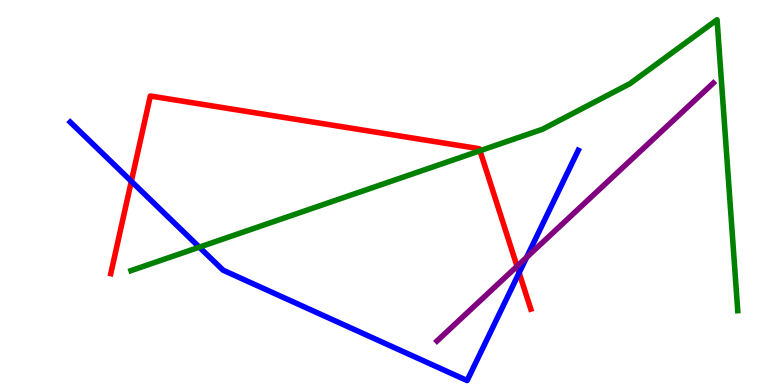[{'lines': ['blue', 'red'], 'intersections': [{'x': 1.69, 'y': 5.29}, {'x': 6.7, 'y': 2.91}]}, {'lines': ['green', 'red'], 'intersections': [{'x': 6.19, 'y': 6.08}]}, {'lines': ['purple', 'red'], 'intersections': [{'x': 6.67, 'y': 3.08}]}, {'lines': ['blue', 'green'], 'intersections': [{'x': 2.57, 'y': 3.58}]}, {'lines': ['blue', 'purple'], 'intersections': [{'x': 6.79, 'y': 3.32}]}, {'lines': ['green', 'purple'], 'intersections': []}]